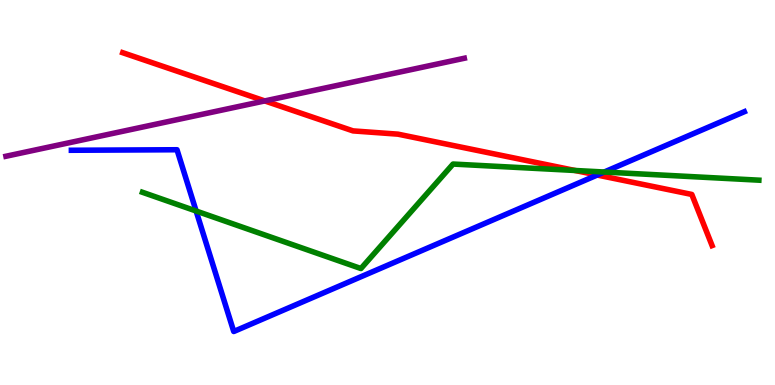[{'lines': ['blue', 'red'], 'intersections': [{'x': 7.71, 'y': 5.45}]}, {'lines': ['green', 'red'], 'intersections': [{'x': 7.42, 'y': 5.57}]}, {'lines': ['purple', 'red'], 'intersections': [{'x': 3.42, 'y': 7.38}]}, {'lines': ['blue', 'green'], 'intersections': [{'x': 2.53, 'y': 4.52}, {'x': 7.8, 'y': 5.53}]}, {'lines': ['blue', 'purple'], 'intersections': []}, {'lines': ['green', 'purple'], 'intersections': []}]